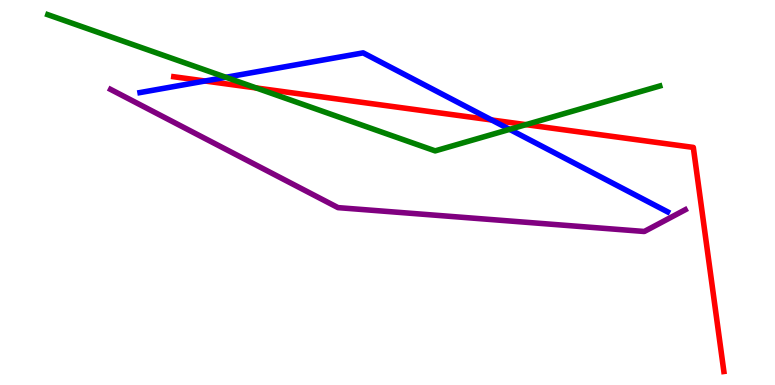[{'lines': ['blue', 'red'], 'intersections': [{'x': 2.65, 'y': 7.9}, {'x': 6.34, 'y': 6.88}]}, {'lines': ['green', 'red'], 'intersections': [{'x': 3.31, 'y': 7.72}, {'x': 6.79, 'y': 6.76}]}, {'lines': ['purple', 'red'], 'intersections': []}, {'lines': ['blue', 'green'], 'intersections': [{'x': 2.91, 'y': 7.99}, {'x': 6.58, 'y': 6.64}]}, {'lines': ['blue', 'purple'], 'intersections': []}, {'lines': ['green', 'purple'], 'intersections': []}]